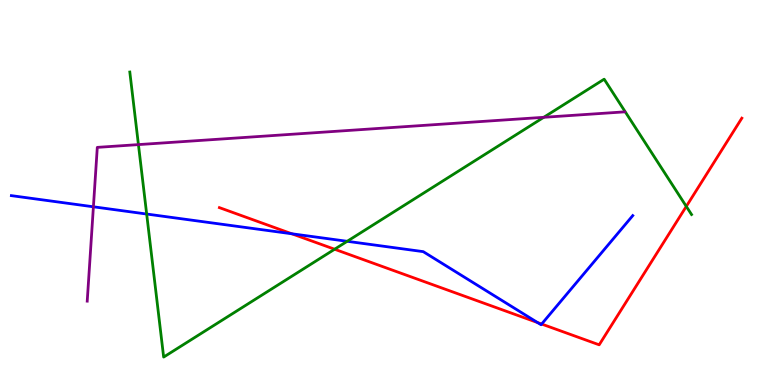[{'lines': ['blue', 'red'], 'intersections': [{'x': 3.76, 'y': 3.93}, {'x': 6.94, 'y': 1.62}, {'x': 6.99, 'y': 1.58}]}, {'lines': ['green', 'red'], 'intersections': [{'x': 4.32, 'y': 3.53}, {'x': 8.86, 'y': 4.64}]}, {'lines': ['purple', 'red'], 'intersections': []}, {'lines': ['blue', 'green'], 'intersections': [{'x': 1.89, 'y': 4.44}, {'x': 4.48, 'y': 3.73}]}, {'lines': ['blue', 'purple'], 'intersections': [{'x': 1.21, 'y': 4.63}]}, {'lines': ['green', 'purple'], 'intersections': [{'x': 1.79, 'y': 6.24}, {'x': 7.02, 'y': 6.95}]}]